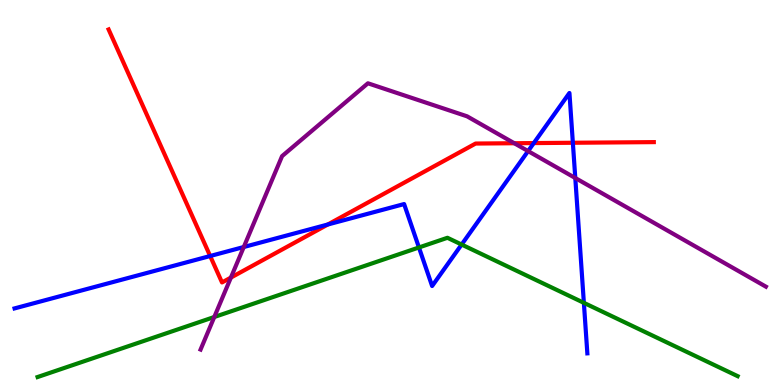[{'lines': ['blue', 'red'], 'intersections': [{'x': 2.71, 'y': 3.35}, {'x': 4.23, 'y': 4.17}, {'x': 6.89, 'y': 6.28}, {'x': 7.39, 'y': 6.29}]}, {'lines': ['green', 'red'], 'intersections': []}, {'lines': ['purple', 'red'], 'intersections': [{'x': 2.98, 'y': 2.79}, {'x': 6.64, 'y': 6.28}]}, {'lines': ['blue', 'green'], 'intersections': [{'x': 5.41, 'y': 3.57}, {'x': 5.96, 'y': 3.65}, {'x': 7.53, 'y': 2.13}]}, {'lines': ['blue', 'purple'], 'intersections': [{'x': 3.15, 'y': 3.58}, {'x': 6.81, 'y': 6.08}, {'x': 7.42, 'y': 5.38}]}, {'lines': ['green', 'purple'], 'intersections': [{'x': 2.76, 'y': 1.77}]}]